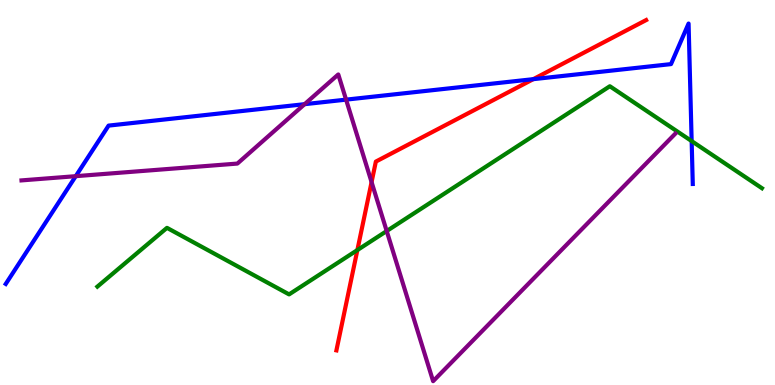[{'lines': ['blue', 'red'], 'intersections': [{'x': 6.88, 'y': 7.94}]}, {'lines': ['green', 'red'], 'intersections': [{'x': 4.61, 'y': 3.5}]}, {'lines': ['purple', 'red'], 'intersections': [{'x': 4.79, 'y': 5.27}]}, {'lines': ['blue', 'green'], 'intersections': [{'x': 8.92, 'y': 6.34}]}, {'lines': ['blue', 'purple'], 'intersections': [{'x': 0.977, 'y': 5.42}, {'x': 3.93, 'y': 7.29}, {'x': 4.47, 'y': 7.41}]}, {'lines': ['green', 'purple'], 'intersections': [{'x': 4.99, 'y': 4.0}]}]